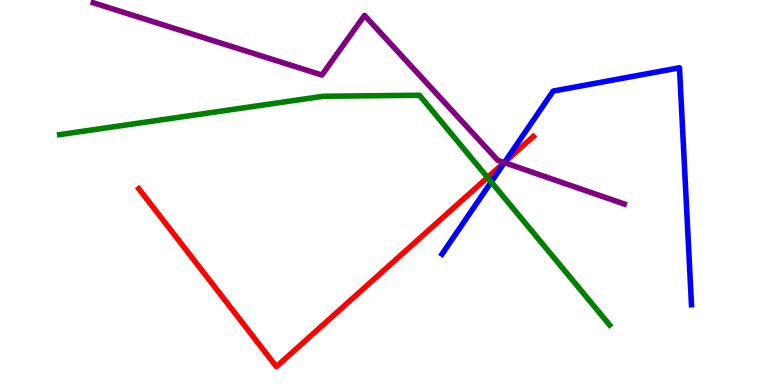[{'lines': ['blue', 'red'], 'intersections': [{'x': 6.51, 'y': 5.79}]}, {'lines': ['green', 'red'], 'intersections': [{'x': 6.29, 'y': 5.39}]}, {'lines': ['purple', 'red'], 'intersections': [{'x': 6.51, 'y': 5.78}]}, {'lines': ['blue', 'green'], 'intersections': [{'x': 6.34, 'y': 5.27}]}, {'lines': ['blue', 'purple'], 'intersections': [{'x': 6.51, 'y': 5.78}]}, {'lines': ['green', 'purple'], 'intersections': []}]